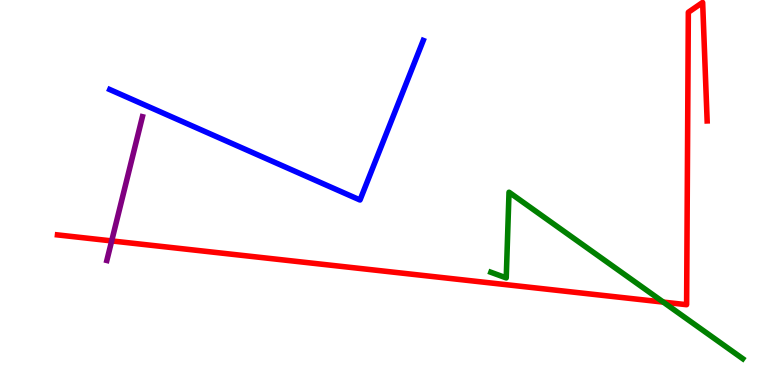[{'lines': ['blue', 'red'], 'intersections': []}, {'lines': ['green', 'red'], 'intersections': [{'x': 8.56, 'y': 2.15}]}, {'lines': ['purple', 'red'], 'intersections': [{'x': 1.44, 'y': 3.74}]}, {'lines': ['blue', 'green'], 'intersections': []}, {'lines': ['blue', 'purple'], 'intersections': []}, {'lines': ['green', 'purple'], 'intersections': []}]